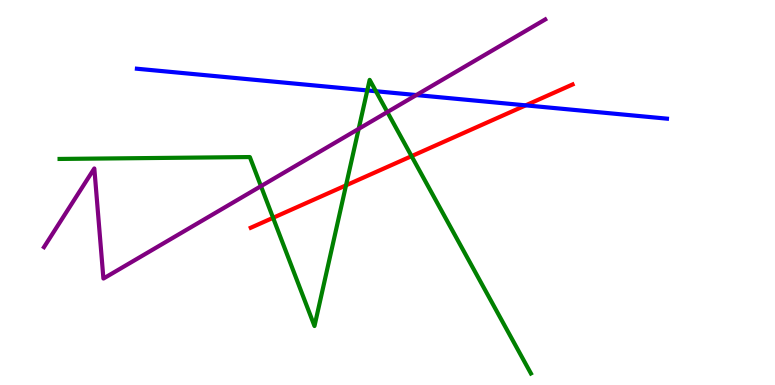[{'lines': ['blue', 'red'], 'intersections': [{'x': 6.78, 'y': 7.26}]}, {'lines': ['green', 'red'], 'intersections': [{'x': 3.52, 'y': 4.34}, {'x': 4.46, 'y': 5.19}, {'x': 5.31, 'y': 5.94}]}, {'lines': ['purple', 'red'], 'intersections': []}, {'lines': ['blue', 'green'], 'intersections': [{'x': 4.74, 'y': 7.65}, {'x': 4.85, 'y': 7.63}]}, {'lines': ['blue', 'purple'], 'intersections': [{'x': 5.37, 'y': 7.53}]}, {'lines': ['green', 'purple'], 'intersections': [{'x': 3.37, 'y': 5.16}, {'x': 4.63, 'y': 6.65}, {'x': 5.0, 'y': 7.09}]}]